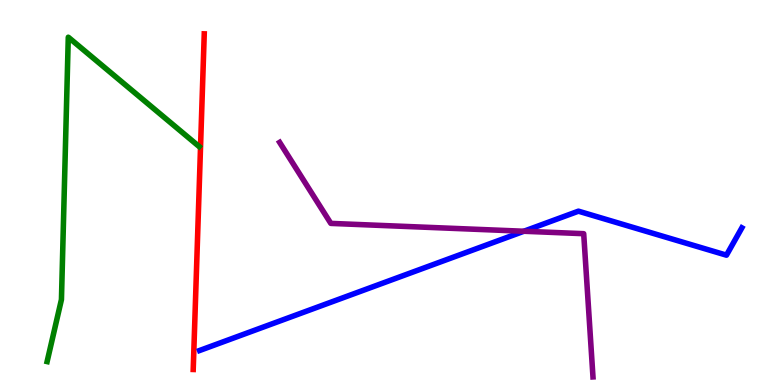[{'lines': ['blue', 'red'], 'intersections': []}, {'lines': ['green', 'red'], 'intersections': []}, {'lines': ['purple', 'red'], 'intersections': []}, {'lines': ['blue', 'green'], 'intersections': []}, {'lines': ['blue', 'purple'], 'intersections': [{'x': 6.76, 'y': 3.99}]}, {'lines': ['green', 'purple'], 'intersections': []}]